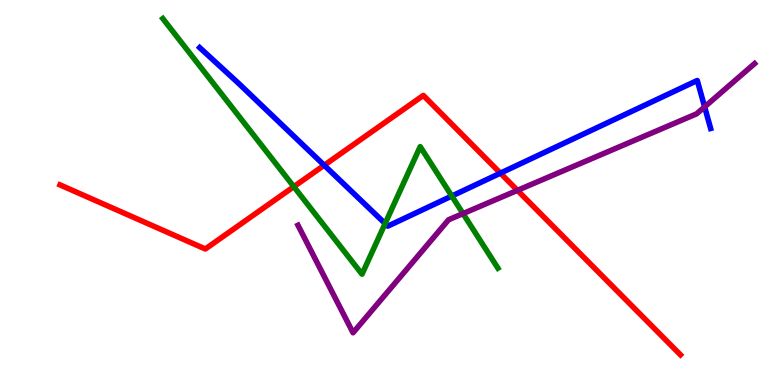[{'lines': ['blue', 'red'], 'intersections': [{'x': 4.18, 'y': 5.71}, {'x': 6.46, 'y': 5.5}]}, {'lines': ['green', 'red'], 'intersections': [{'x': 3.79, 'y': 5.15}]}, {'lines': ['purple', 'red'], 'intersections': [{'x': 6.68, 'y': 5.06}]}, {'lines': ['blue', 'green'], 'intersections': [{'x': 4.97, 'y': 4.19}, {'x': 5.83, 'y': 4.91}]}, {'lines': ['blue', 'purple'], 'intersections': [{'x': 9.09, 'y': 7.22}]}, {'lines': ['green', 'purple'], 'intersections': [{'x': 5.97, 'y': 4.45}]}]